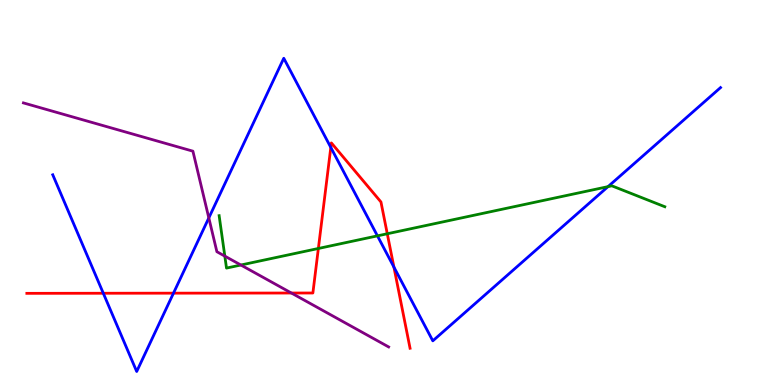[{'lines': ['blue', 'red'], 'intersections': [{'x': 1.33, 'y': 2.38}, {'x': 2.24, 'y': 2.39}, {'x': 4.27, 'y': 6.17}, {'x': 5.08, 'y': 3.06}]}, {'lines': ['green', 'red'], 'intersections': [{'x': 4.11, 'y': 3.55}, {'x': 5.0, 'y': 3.93}]}, {'lines': ['purple', 'red'], 'intersections': [{'x': 3.76, 'y': 2.39}]}, {'lines': ['blue', 'green'], 'intersections': [{'x': 4.87, 'y': 3.87}, {'x': 7.85, 'y': 5.15}]}, {'lines': ['blue', 'purple'], 'intersections': [{'x': 2.69, 'y': 4.34}]}, {'lines': ['green', 'purple'], 'intersections': [{'x': 2.9, 'y': 3.35}, {'x': 3.11, 'y': 3.12}]}]